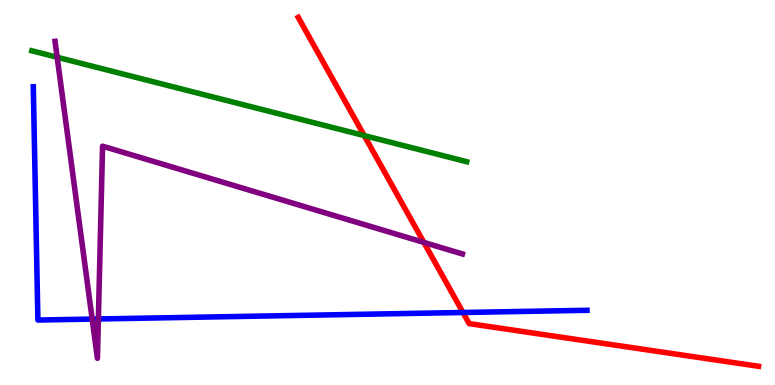[{'lines': ['blue', 'red'], 'intersections': [{'x': 5.97, 'y': 1.88}]}, {'lines': ['green', 'red'], 'intersections': [{'x': 4.7, 'y': 6.48}]}, {'lines': ['purple', 'red'], 'intersections': [{'x': 5.47, 'y': 3.7}]}, {'lines': ['blue', 'green'], 'intersections': []}, {'lines': ['blue', 'purple'], 'intersections': [{'x': 1.19, 'y': 1.71}, {'x': 1.27, 'y': 1.72}]}, {'lines': ['green', 'purple'], 'intersections': [{'x': 0.738, 'y': 8.51}]}]